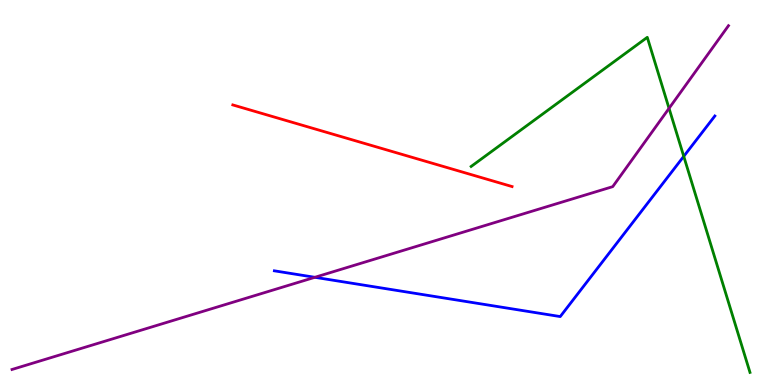[{'lines': ['blue', 'red'], 'intersections': []}, {'lines': ['green', 'red'], 'intersections': []}, {'lines': ['purple', 'red'], 'intersections': []}, {'lines': ['blue', 'green'], 'intersections': [{'x': 8.82, 'y': 5.94}]}, {'lines': ['blue', 'purple'], 'intersections': [{'x': 4.06, 'y': 2.8}]}, {'lines': ['green', 'purple'], 'intersections': [{'x': 8.63, 'y': 7.19}]}]